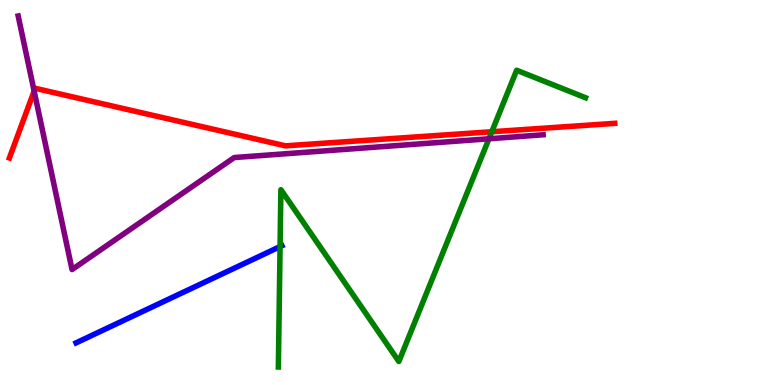[{'lines': ['blue', 'red'], 'intersections': []}, {'lines': ['green', 'red'], 'intersections': [{'x': 6.35, 'y': 6.58}]}, {'lines': ['purple', 'red'], 'intersections': [{'x': 0.44, 'y': 7.63}]}, {'lines': ['blue', 'green'], 'intersections': [{'x': 3.61, 'y': 3.59}]}, {'lines': ['blue', 'purple'], 'intersections': []}, {'lines': ['green', 'purple'], 'intersections': [{'x': 6.31, 'y': 6.4}]}]